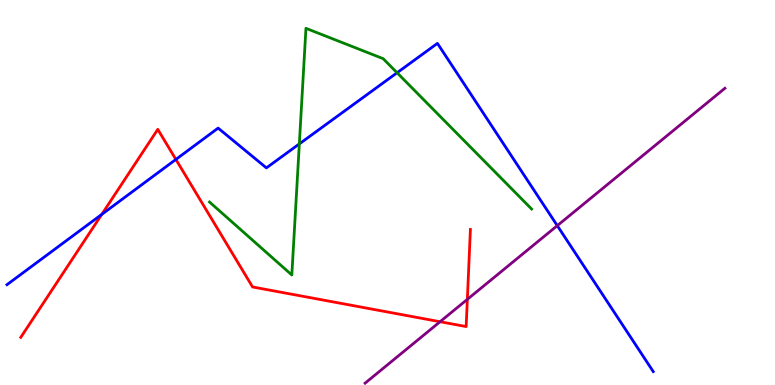[{'lines': ['blue', 'red'], 'intersections': [{'x': 1.31, 'y': 4.43}, {'x': 2.27, 'y': 5.86}]}, {'lines': ['green', 'red'], 'intersections': []}, {'lines': ['purple', 'red'], 'intersections': [{'x': 5.68, 'y': 1.64}, {'x': 6.03, 'y': 2.22}]}, {'lines': ['blue', 'green'], 'intersections': [{'x': 3.86, 'y': 6.26}, {'x': 5.12, 'y': 8.11}]}, {'lines': ['blue', 'purple'], 'intersections': [{'x': 7.19, 'y': 4.14}]}, {'lines': ['green', 'purple'], 'intersections': []}]